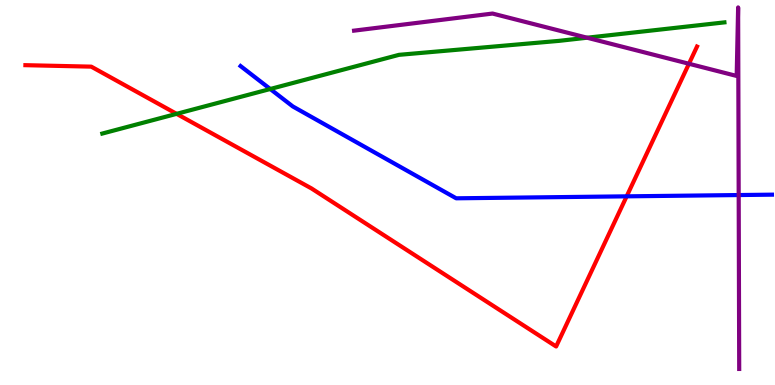[{'lines': ['blue', 'red'], 'intersections': [{'x': 8.09, 'y': 4.9}]}, {'lines': ['green', 'red'], 'intersections': [{'x': 2.28, 'y': 7.04}]}, {'lines': ['purple', 'red'], 'intersections': [{'x': 8.89, 'y': 8.34}]}, {'lines': ['blue', 'green'], 'intersections': [{'x': 3.49, 'y': 7.69}]}, {'lines': ['blue', 'purple'], 'intersections': [{'x': 9.53, 'y': 4.93}]}, {'lines': ['green', 'purple'], 'intersections': [{'x': 7.58, 'y': 9.02}]}]